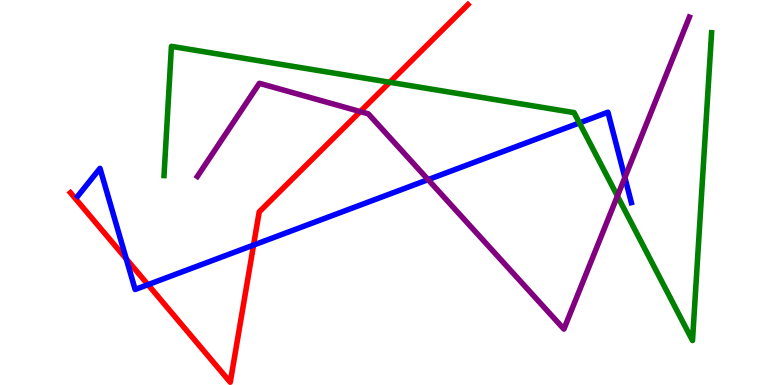[{'lines': ['blue', 'red'], 'intersections': [{'x': 1.63, 'y': 3.28}, {'x': 1.91, 'y': 2.61}, {'x': 3.27, 'y': 3.63}]}, {'lines': ['green', 'red'], 'intersections': [{'x': 5.03, 'y': 7.86}]}, {'lines': ['purple', 'red'], 'intersections': [{'x': 4.65, 'y': 7.1}]}, {'lines': ['blue', 'green'], 'intersections': [{'x': 7.48, 'y': 6.81}]}, {'lines': ['blue', 'purple'], 'intersections': [{'x': 5.52, 'y': 5.33}, {'x': 8.06, 'y': 5.39}]}, {'lines': ['green', 'purple'], 'intersections': [{'x': 7.97, 'y': 4.91}]}]